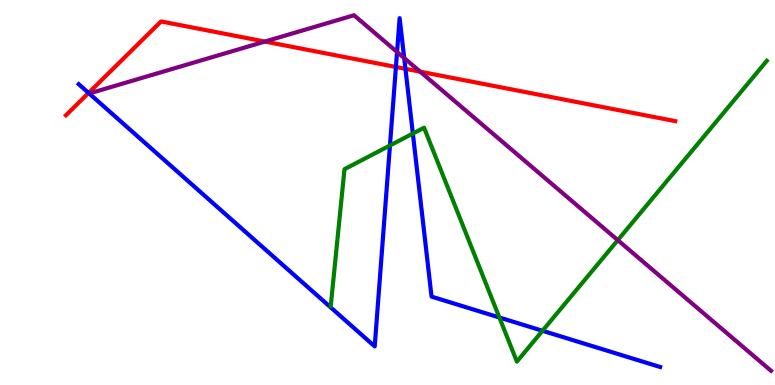[{'lines': ['blue', 'red'], 'intersections': [{'x': 1.14, 'y': 7.59}, {'x': 5.11, 'y': 8.26}, {'x': 5.23, 'y': 8.21}]}, {'lines': ['green', 'red'], 'intersections': []}, {'lines': ['purple', 'red'], 'intersections': [{'x': 3.42, 'y': 8.92}, {'x': 5.42, 'y': 8.14}]}, {'lines': ['blue', 'green'], 'intersections': [{'x': 5.03, 'y': 6.22}, {'x': 5.33, 'y': 6.53}, {'x': 6.44, 'y': 1.75}, {'x': 7.0, 'y': 1.41}]}, {'lines': ['blue', 'purple'], 'intersections': [{'x': 5.12, 'y': 8.65}, {'x': 5.22, 'y': 8.49}]}, {'lines': ['green', 'purple'], 'intersections': [{'x': 7.97, 'y': 3.76}]}]